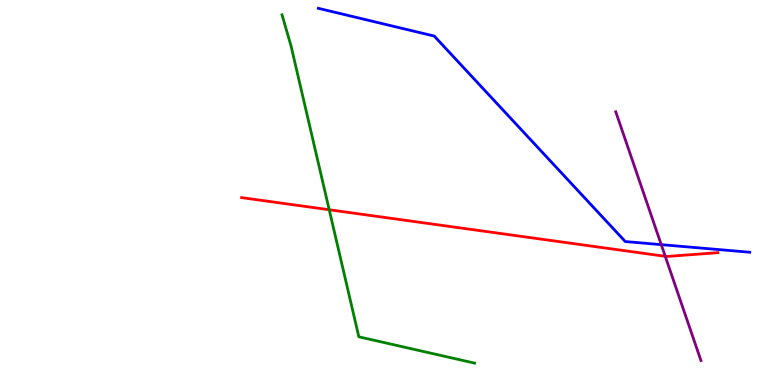[{'lines': ['blue', 'red'], 'intersections': []}, {'lines': ['green', 'red'], 'intersections': [{'x': 4.25, 'y': 4.55}]}, {'lines': ['purple', 'red'], 'intersections': [{'x': 8.58, 'y': 3.34}]}, {'lines': ['blue', 'green'], 'intersections': []}, {'lines': ['blue', 'purple'], 'intersections': [{'x': 8.53, 'y': 3.65}]}, {'lines': ['green', 'purple'], 'intersections': []}]